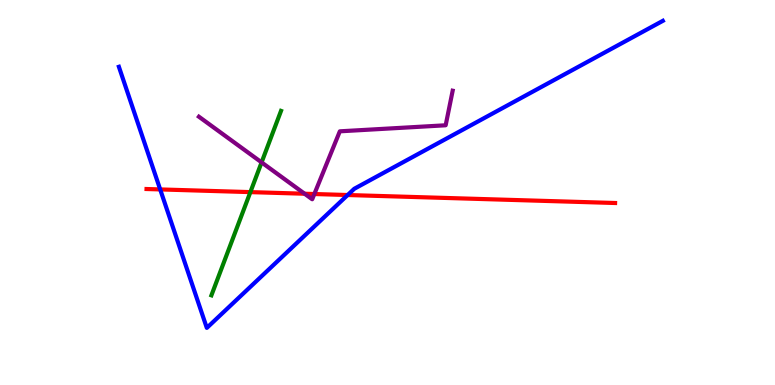[{'lines': ['blue', 'red'], 'intersections': [{'x': 2.07, 'y': 5.08}, {'x': 4.49, 'y': 4.93}]}, {'lines': ['green', 'red'], 'intersections': [{'x': 3.23, 'y': 5.01}]}, {'lines': ['purple', 'red'], 'intersections': [{'x': 3.93, 'y': 4.97}, {'x': 4.06, 'y': 4.96}]}, {'lines': ['blue', 'green'], 'intersections': []}, {'lines': ['blue', 'purple'], 'intersections': []}, {'lines': ['green', 'purple'], 'intersections': [{'x': 3.38, 'y': 5.78}]}]